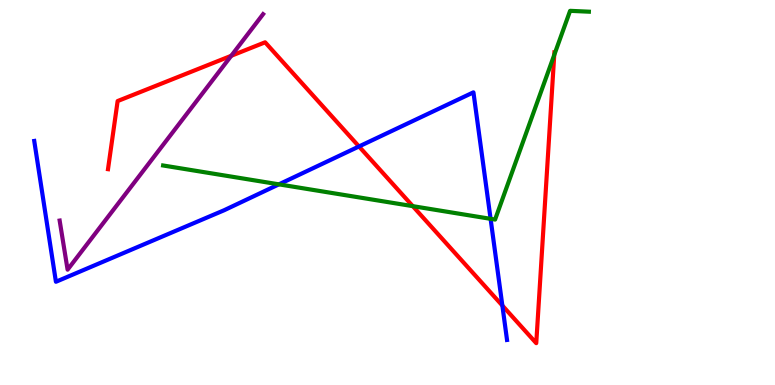[{'lines': ['blue', 'red'], 'intersections': [{'x': 4.63, 'y': 6.2}, {'x': 6.48, 'y': 2.06}]}, {'lines': ['green', 'red'], 'intersections': [{'x': 5.33, 'y': 4.65}, {'x': 7.15, 'y': 8.57}]}, {'lines': ['purple', 'red'], 'intersections': [{'x': 2.98, 'y': 8.55}]}, {'lines': ['blue', 'green'], 'intersections': [{'x': 3.6, 'y': 5.21}, {'x': 6.33, 'y': 4.32}]}, {'lines': ['blue', 'purple'], 'intersections': []}, {'lines': ['green', 'purple'], 'intersections': []}]